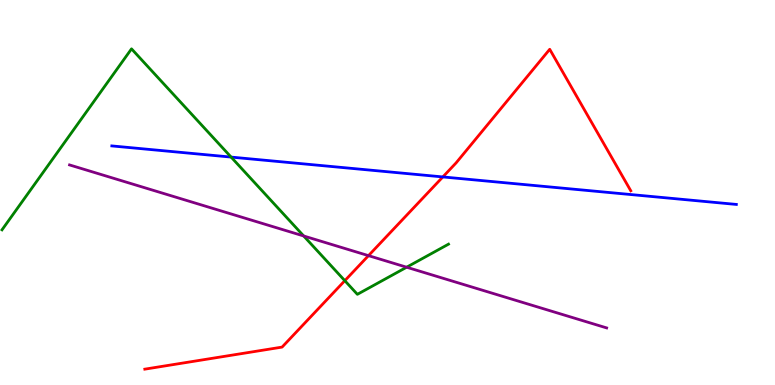[{'lines': ['blue', 'red'], 'intersections': [{'x': 5.71, 'y': 5.4}]}, {'lines': ['green', 'red'], 'intersections': [{'x': 4.45, 'y': 2.71}]}, {'lines': ['purple', 'red'], 'intersections': [{'x': 4.75, 'y': 3.36}]}, {'lines': ['blue', 'green'], 'intersections': [{'x': 2.98, 'y': 5.92}]}, {'lines': ['blue', 'purple'], 'intersections': []}, {'lines': ['green', 'purple'], 'intersections': [{'x': 3.92, 'y': 3.87}, {'x': 5.25, 'y': 3.06}]}]